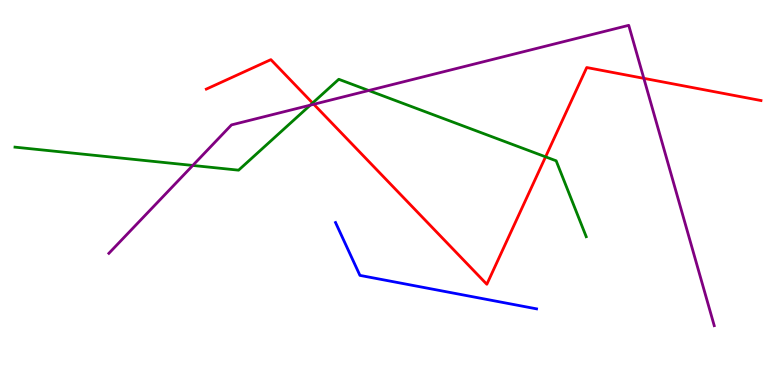[{'lines': ['blue', 'red'], 'intersections': []}, {'lines': ['green', 'red'], 'intersections': [{'x': 4.03, 'y': 7.32}, {'x': 7.04, 'y': 5.93}]}, {'lines': ['purple', 'red'], 'intersections': [{'x': 4.05, 'y': 7.29}, {'x': 8.31, 'y': 7.97}]}, {'lines': ['blue', 'green'], 'intersections': []}, {'lines': ['blue', 'purple'], 'intersections': []}, {'lines': ['green', 'purple'], 'intersections': [{'x': 2.49, 'y': 5.7}, {'x': 4.0, 'y': 7.27}, {'x': 4.76, 'y': 7.65}]}]